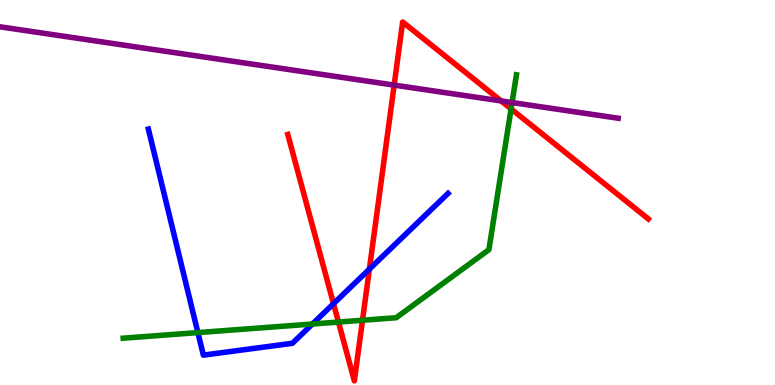[{'lines': ['blue', 'red'], 'intersections': [{'x': 4.3, 'y': 2.11}, {'x': 4.77, 'y': 3.01}]}, {'lines': ['green', 'red'], 'intersections': [{'x': 4.37, 'y': 1.63}, {'x': 4.68, 'y': 1.68}, {'x': 6.59, 'y': 7.17}]}, {'lines': ['purple', 'red'], 'intersections': [{'x': 5.09, 'y': 7.79}, {'x': 6.47, 'y': 7.38}]}, {'lines': ['blue', 'green'], 'intersections': [{'x': 2.55, 'y': 1.36}, {'x': 4.03, 'y': 1.58}]}, {'lines': ['blue', 'purple'], 'intersections': []}, {'lines': ['green', 'purple'], 'intersections': [{'x': 6.61, 'y': 7.34}]}]